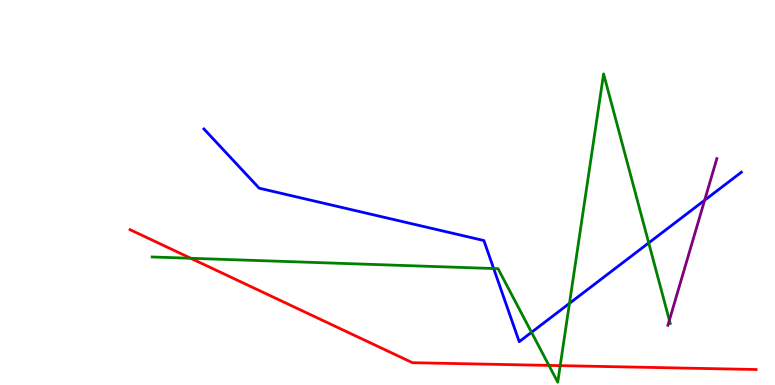[{'lines': ['blue', 'red'], 'intersections': []}, {'lines': ['green', 'red'], 'intersections': [{'x': 2.46, 'y': 3.29}, {'x': 7.08, 'y': 0.509}, {'x': 7.23, 'y': 0.503}]}, {'lines': ['purple', 'red'], 'intersections': []}, {'lines': ['blue', 'green'], 'intersections': [{'x': 6.37, 'y': 3.02}, {'x': 6.86, 'y': 1.37}, {'x': 7.35, 'y': 2.12}, {'x': 8.37, 'y': 3.69}]}, {'lines': ['blue', 'purple'], 'intersections': [{'x': 9.09, 'y': 4.8}]}, {'lines': ['green', 'purple'], 'intersections': [{'x': 8.64, 'y': 1.68}]}]